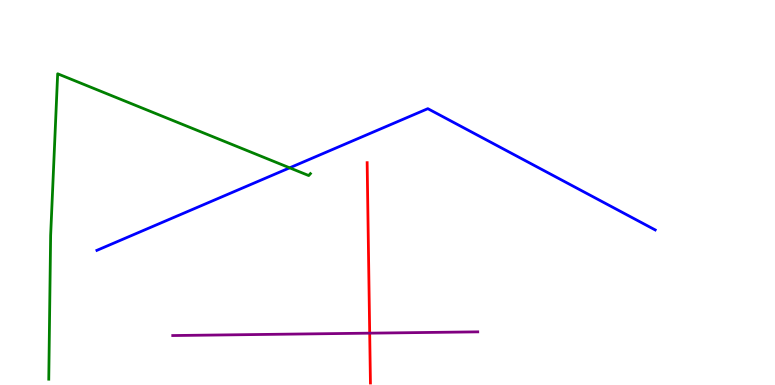[{'lines': ['blue', 'red'], 'intersections': []}, {'lines': ['green', 'red'], 'intersections': []}, {'lines': ['purple', 'red'], 'intersections': [{'x': 4.77, 'y': 1.35}]}, {'lines': ['blue', 'green'], 'intersections': [{'x': 3.74, 'y': 5.64}]}, {'lines': ['blue', 'purple'], 'intersections': []}, {'lines': ['green', 'purple'], 'intersections': []}]